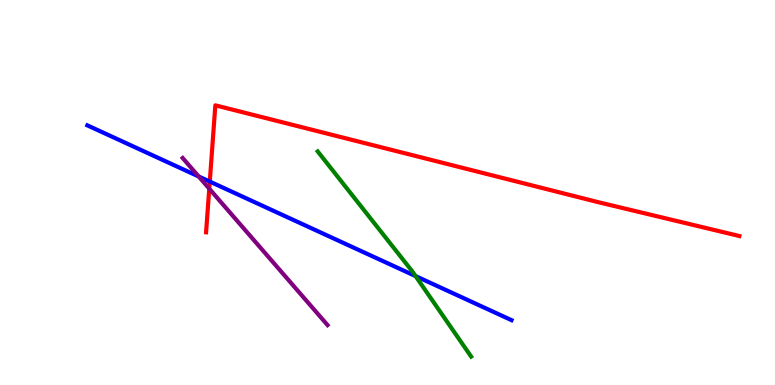[{'lines': ['blue', 'red'], 'intersections': [{'x': 2.71, 'y': 5.28}]}, {'lines': ['green', 'red'], 'intersections': []}, {'lines': ['purple', 'red'], 'intersections': [{'x': 2.7, 'y': 5.1}]}, {'lines': ['blue', 'green'], 'intersections': [{'x': 5.36, 'y': 2.83}]}, {'lines': ['blue', 'purple'], 'intersections': [{'x': 2.56, 'y': 5.42}]}, {'lines': ['green', 'purple'], 'intersections': []}]